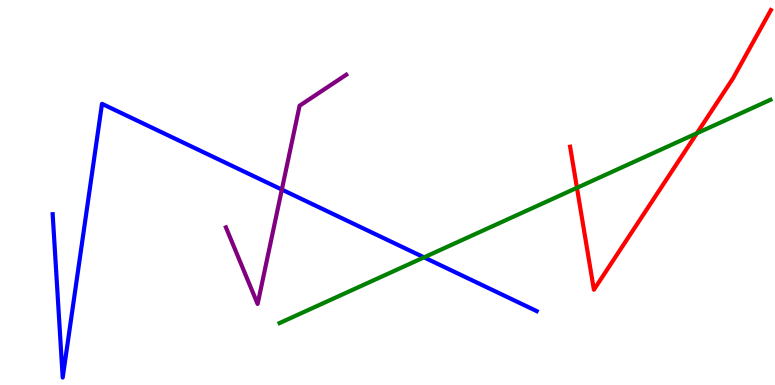[{'lines': ['blue', 'red'], 'intersections': []}, {'lines': ['green', 'red'], 'intersections': [{'x': 7.44, 'y': 5.12}, {'x': 8.99, 'y': 6.54}]}, {'lines': ['purple', 'red'], 'intersections': []}, {'lines': ['blue', 'green'], 'intersections': [{'x': 5.47, 'y': 3.32}]}, {'lines': ['blue', 'purple'], 'intersections': [{'x': 3.64, 'y': 5.08}]}, {'lines': ['green', 'purple'], 'intersections': []}]